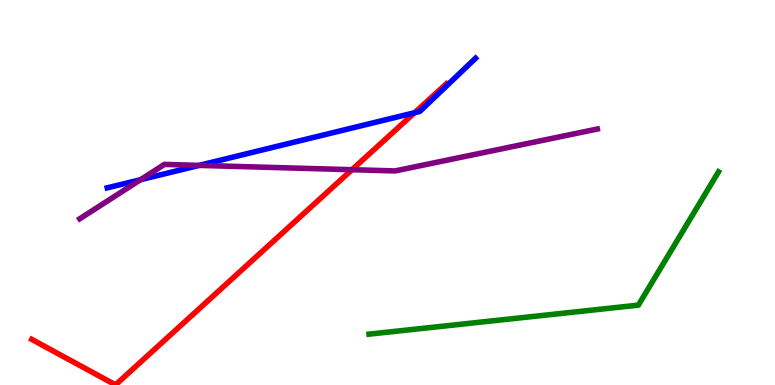[{'lines': ['blue', 'red'], 'intersections': [{'x': 5.35, 'y': 7.07}]}, {'lines': ['green', 'red'], 'intersections': []}, {'lines': ['purple', 'red'], 'intersections': [{'x': 4.54, 'y': 5.59}]}, {'lines': ['blue', 'green'], 'intersections': []}, {'lines': ['blue', 'purple'], 'intersections': [{'x': 1.81, 'y': 5.33}, {'x': 2.57, 'y': 5.7}]}, {'lines': ['green', 'purple'], 'intersections': []}]